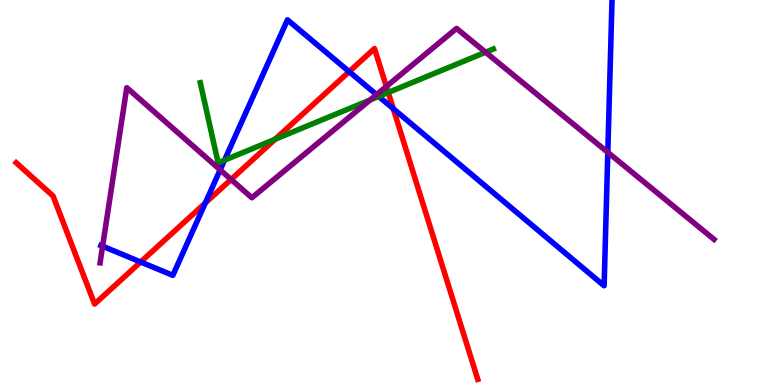[{'lines': ['blue', 'red'], 'intersections': [{'x': 1.81, 'y': 3.19}, {'x': 2.65, 'y': 4.73}, {'x': 4.51, 'y': 8.14}, {'x': 5.07, 'y': 7.18}]}, {'lines': ['green', 'red'], 'intersections': [{'x': 3.55, 'y': 6.38}, {'x': 5.01, 'y': 7.6}]}, {'lines': ['purple', 'red'], 'intersections': [{'x': 2.98, 'y': 5.34}, {'x': 4.99, 'y': 7.75}]}, {'lines': ['blue', 'green'], 'intersections': [{'x': 2.9, 'y': 5.84}, {'x': 4.89, 'y': 7.5}]}, {'lines': ['blue', 'purple'], 'intersections': [{'x': 1.32, 'y': 3.6}, {'x': 2.84, 'y': 5.59}, {'x': 4.86, 'y': 7.54}, {'x': 7.84, 'y': 6.04}]}, {'lines': ['green', 'purple'], 'intersections': [{'x': 4.77, 'y': 7.4}, {'x': 6.27, 'y': 8.64}]}]